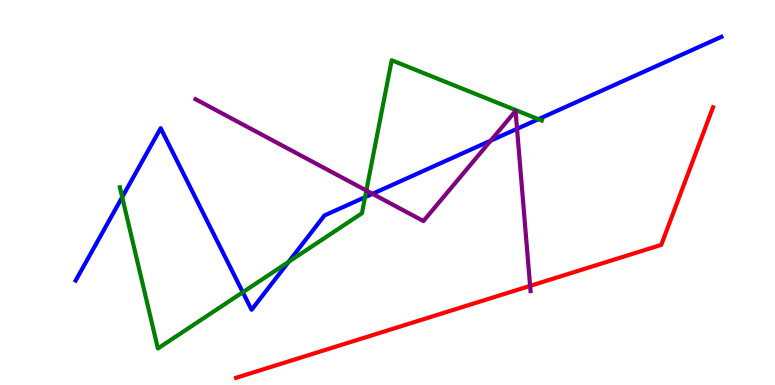[{'lines': ['blue', 'red'], 'intersections': []}, {'lines': ['green', 'red'], 'intersections': []}, {'lines': ['purple', 'red'], 'intersections': [{'x': 6.84, 'y': 2.57}]}, {'lines': ['blue', 'green'], 'intersections': [{'x': 1.58, 'y': 4.88}, {'x': 3.13, 'y': 2.41}, {'x': 3.72, 'y': 3.2}, {'x': 4.71, 'y': 4.88}, {'x': 6.95, 'y': 6.9}]}, {'lines': ['blue', 'purple'], 'intersections': [{'x': 4.81, 'y': 4.97}, {'x': 6.33, 'y': 6.35}, {'x': 6.67, 'y': 6.65}]}, {'lines': ['green', 'purple'], 'intersections': [{'x': 4.73, 'y': 5.05}]}]